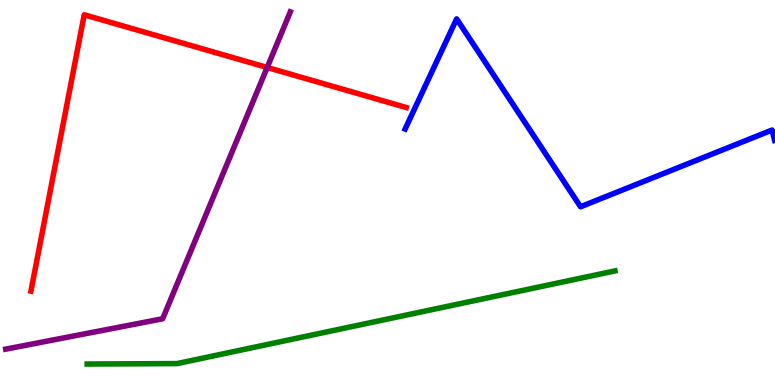[{'lines': ['blue', 'red'], 'intersections': []}, {'lines': ['green', 'red'], 'intersections': []}, {'lines': ['purple', 'red'], 'intersections': [{'x': 3.45, 'y': 8.25}]}, {'lines': ['blue', 'green'], 'intersections': []}, {'lines': ['blue', 'purple'], 'intersections': []}, {'lines': ['green', 'purple'], 'intersections': []}]